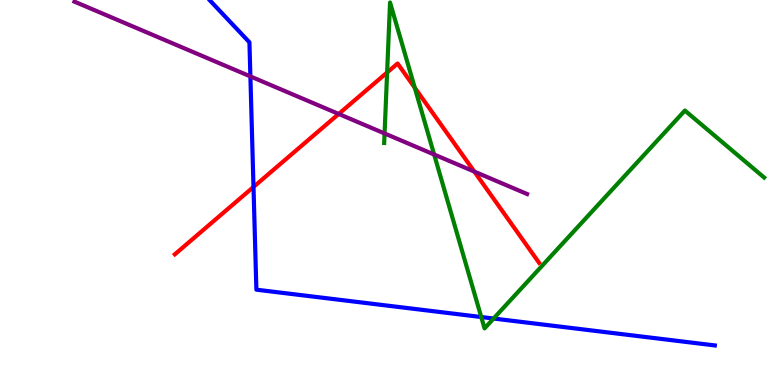[{'lines': ['blue', 'red'], 'intersections': [{'x': 3.27, 'y': 5.14}]}, {'lines': ['green', 'red'], 'intersections': [{'x': 5.0, 'y': 8.12}, {'x': 5.35, 'y': 7.72}]}, {'lines': ['purple', 'red'], 'intersections': [{'x': 4.37, 'y': 7.04}, {'x': 6.12, 'y': 5.54}]}, {'lines': ['blue', 'green'], 'intersections': [{'x': 6.21, 'y': 1.77}, {'x': 6.37, 'y': 1.73}]}, {'lines': ['blue', 'purple'], 'intersections': [{'x': 3.23, 'y': 8.02}]}, {'lines': ['green', 'purple'], 'intersections': [{'x': 4.96, 'y': 6.53}, {'x': 5.6, 'y': 5.99}]}]